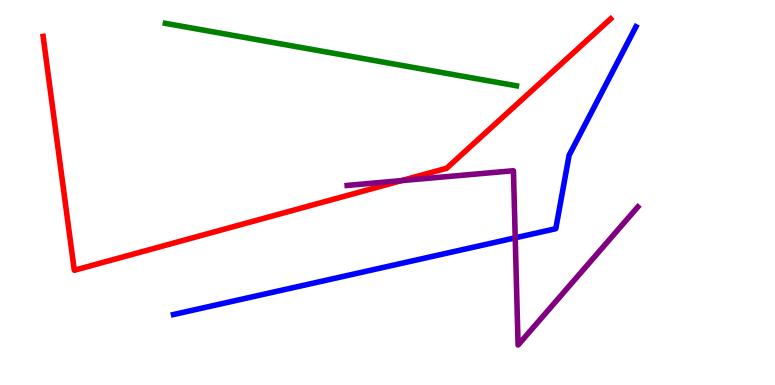[{'lines': ['blue', 'red'], 'intersections': []}, {'lines': ['green', 'red'], 'intersections': []}, {'lines': ['purple', 'red'], 'intersections': [{'x': 5.18, 'y': 5.31}]}, {'lines': ['blue', 'green'], 'intersections': []}, {'lines': ['blue', 'purple'], 'intersections': [{'x': 6.65, 'y': 3.82}]}, {'lines': ['green', 'purple'], 'intersections': []}]